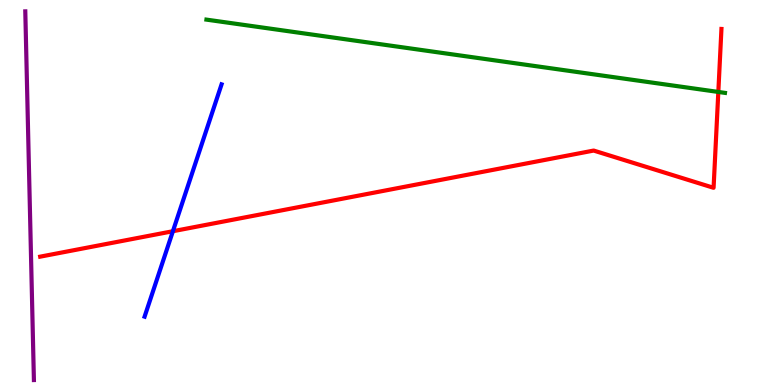[{'lines': ['blue', 'red'], 'intersections': [{'x': 2.23, 'y': 3.99}]}, {'lines': ['green', 'red'], 'intersections': [{'x': 9.27, 'y': 7.61}]}, {'lines': ['purple', 'red'], 'intersections': []}, {'lines': ['blue', 'green'], 'intersections': []}, {'lines': ['blue', 'purple'], 'intersections': []}, {'lines': ['green', 'purple'], 'intersections': []}]